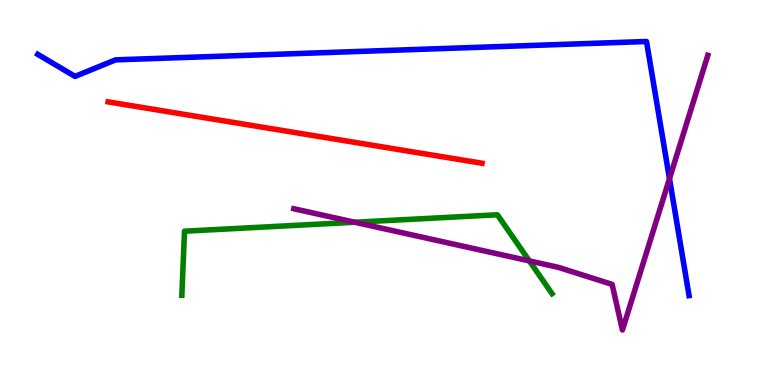[{'lines': ['blue', 'red'], 'intersections': []}, {'lines': ['green', 'red'], 'intersections': []}, {'lines': ['purple', 'red'], 'intersections': []}, {'lines': ['blue', 'green'], 'intersections': []}, {'lines': ['blue', 'purple'], 'intersections': [{'x': 8.64, 'y': 5.36}]}, {'lines': ['green', 'purple'], 'intersections': [{'x': 4.58, 'y': 4.23}, {'x': 6.83, 'y': 3.22}]}]